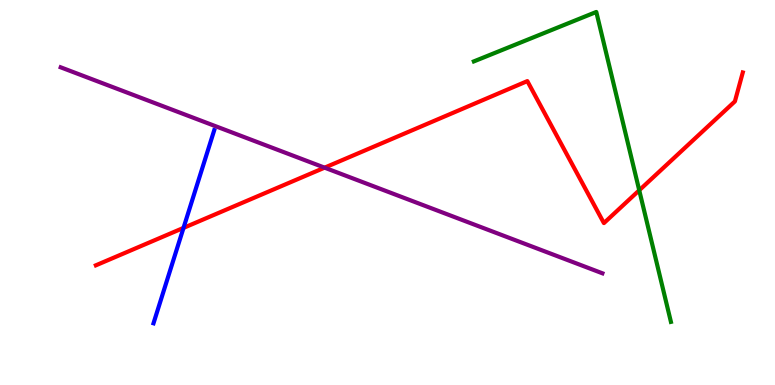[{'lines': ['blue', 'red'], 'intersections': [{'x': 2.37, 'y': 4.08}]}, {'lines': ['green', 'red'], 'intersections': [{'x': 8.25, 'y': 5.06}]}, {'lines': ['purple', 'red'], 'intersections': [{'x': 4.19, 'y': 5.65}]}, {'lines': ['blue', 'green'], 'intersections': []}, {'lines': ['blue', 'purple'], 'intersections': []}, {'lines': ['green', 'purple'], 'intersections': []}]